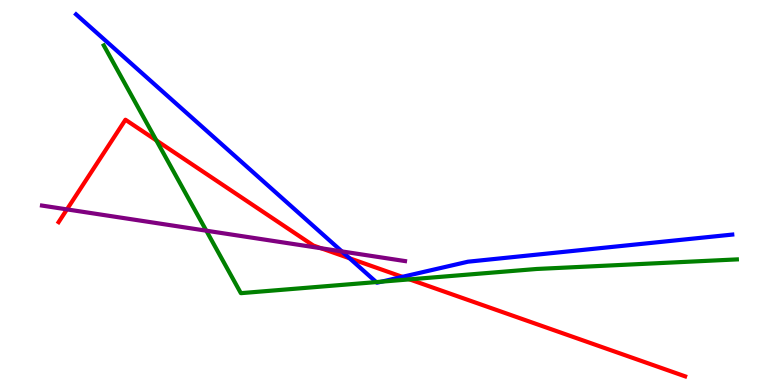[{'lines': ['blue', 'red'], 'intersections': [{'x': 4.51, 'y': 3.29}, {'x': 5.19, 'y': 2.81}]}, {'lines': ['green', 'red'], 'intersections': [{'x': 2.02, 'y': 6.35}, {'x': 5.28, 'y': 2.74}]}, {'lines': ['purple', 'red'], 'intersections': [{'x': 0.864, 'y': 4.56}, {'x': 4.14, 'y': 3.55}]}, {'lines': ['blue', 'green'], 'intersections': [{'x': 4.86, 'y': 2.67}, {'x': 4.92, 'y': 2.68}]}, {'lines': ['blue', 'purple'], 'intersections': [{'x': 4.41, 'y': 3.47}]}, {'lines': ['green', 'purple'], 'intersections': [{'x': 2.66, 'y': 4.01}]}]